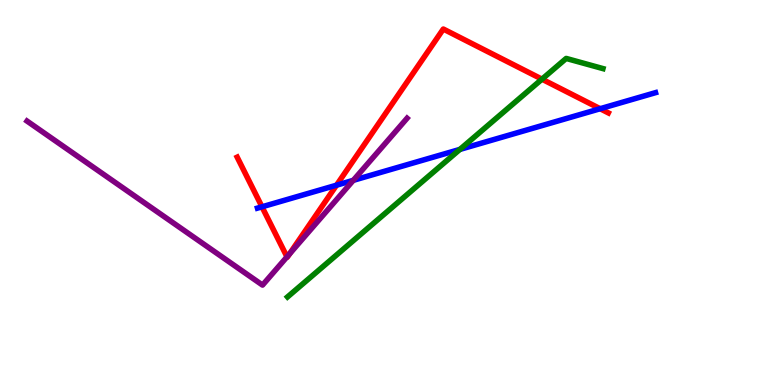[{'lines': ['blue', 'red'], 'intersections': [{'x': 3.38, 'y': 4.63}, {'x': 4.34, 'y': 5.19}, {'x': 7.74, 'y': 7.18}]}, {'lines': ['green', 'red'], 'intersections': [{'x': 6.99, 'y': 7.94}]}, {'lines': ['purple', 'red'], 'intersections': [{'x': 3.7, 'y': 3.33}, {'x': 3.73, 'y': 3.4}]}, {'lines': ['blue', 'green'], 'intersections': [{'x': 5.93, 'y': 6.12}]}, {'lines': ['blue', 'purple'], 'intersections': [{'x': 4.56, 'y': 5.32}]}, {'lines': ['green', 'purple'], 'intersections': []}]